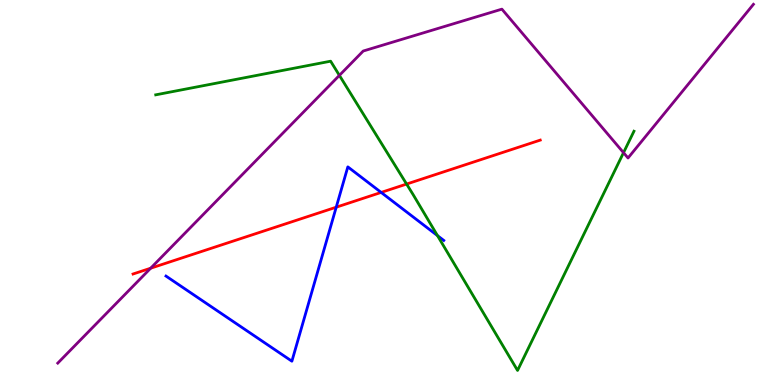[{'lines': ['blue', 'red'], 'intersections': [{'x': 4.34, 'y': 4.62}, {'x': 4.92, 'y': 5.0}]}, {'lines': ['green', 'red'], 'intersections': [{'x': 5.25, 'y': 5.22}]}, {'lines': ['purple', 'red'], 'intersections': [{'x': 1.94, 'y': 3.03}]}, {'lines': ['blue', 'green'], 'intersections': [{'x': 5.64, 'y': 3.88}]}, {'lines': ['blue', 'purple'], 'intersections': []}, {'lines': ['green', 'purple'], 'intersections': [{'x': 4.38, 'y': 8.04}, {'x': 8.05, 'y': 6.03}]}]